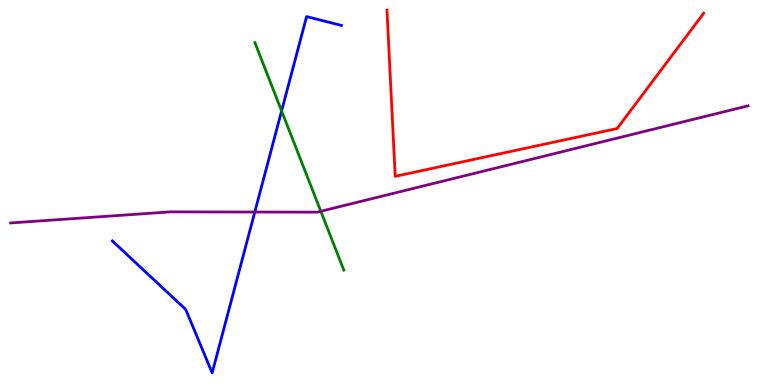[{'lines': ['blue', 'red'], 'intersections': []}, {'lines': ['green', 'red'], 'intersections': []}, {'lines': ['purple', 'red'], 'intersections': []}, {'lines': ['blue', 'green'], 'intersections': [{'x': 3.63, 'y': 7.12}]}, {'lines': ['blue', 'purple'], 'intersections': [{'x': 3.29, 'y': 4.49}]}, {'lines': ['green', 'purple'], 'intersections': [{'x': 4.14, 'y': 4.51}]}]